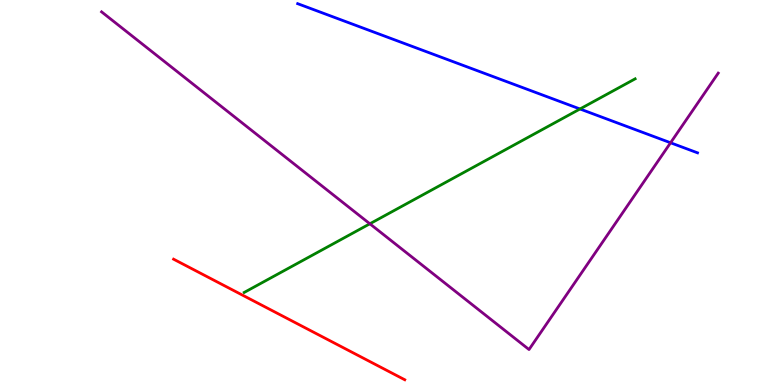[{'lines': ['blue', 'red'], 'intersections': []}, {'lines': ['green', 'red'], 'intersections': []}, {'lines': ['purple', 'red'], 'intersections': []}, {'lines': ['blue', 'green'], 'intersections': [{'x': 7.48, 'y': 7.17}]}, {'lines': ['blue', 'purple'], 'intersections': [{'x': 8.65, 'y': 6.29}]}, {'lines': ['green', 'purple'], 'intersections': [{'x': 4.77, 'y': 4.19}]}]